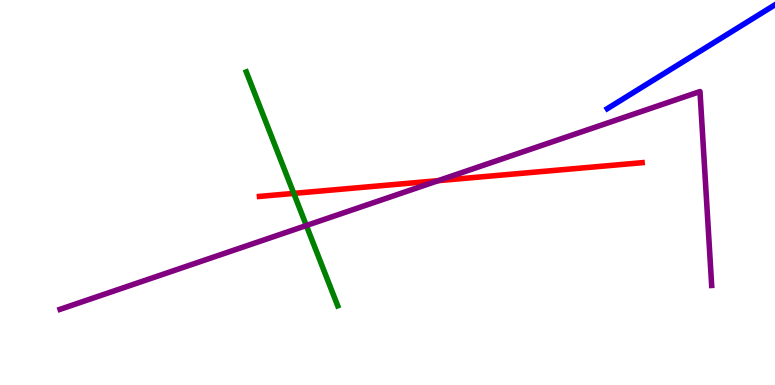[{'lines': ['blue', 'red'], 'intersections': []}, {'lines': ['green', 'red'], 'intersections': [{'x': 3.79, 'y': 4.98}]}, {'lines': ['purple', 'red'], 'intersections': [{'x': 5.65, 'y': 5.31}]}, {'lines': ['blue', 'green'], 'intersections': []}, {'lines': ['blue', 'purple'], 'intersections': []}, {'lines': ['green', 'purple'], 'intersections': [{'x': 3.95, 'y': 4.14}]}]